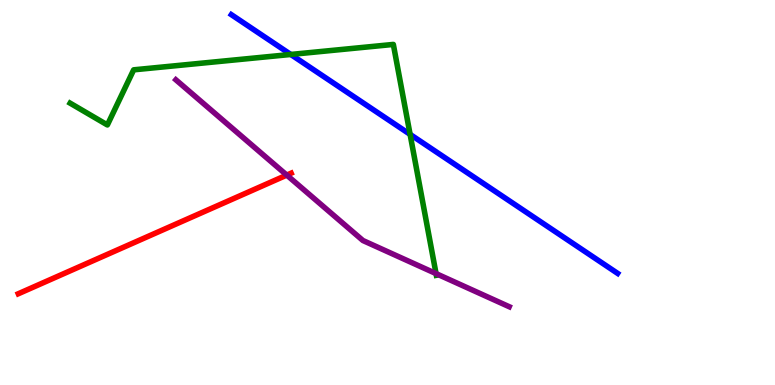[{'lines': ['blue', 'red'], 'intersections': []}, {'lines': ['green', 'red'], 'intersections': []}, {'lines': ['purple', 'red'], 'intersections': [{'x': 3.7, 'y': 5.45}]}, {'lines': ['blue', 'green'], 'intersections': [{'x': 3.75, 'y': 8.59}, {'x': 5.29, 'y': 6.51}]}, {'lines': ['blue', 'purple'], 'intersections': []}, {'lines': ['green', 'purple'], 'intersections': [{'x': 5.63, 'y': 2.89}]}]